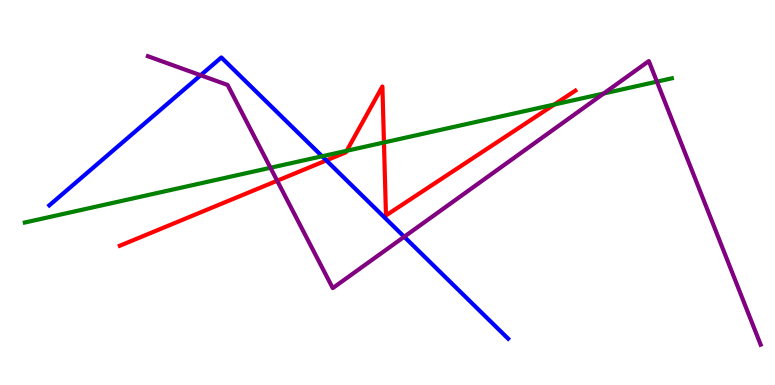[{'lines': ['blue', 'red'], 'intersections': [{'x': 4.21, 'y': 5.83}]}, {'lines': ['green', 'red'], 'intersections': [{'x': 4.47, 'y': 6.08}, {'x': 4.95, 'y': 6.3}, {'x': 7.15, 'y': 7.29}]}, {'lines': ['purple', 'red'], 'intersections': [{'x': 3.58, 'y': 5.31}]}, {'lines': ['blue', 'green'], 'intersections': [{'x': 4.16, 'y': 5.94}]}, {'lines': ['blue', 'purple'], 'intersections': [{'x': 2.59, 'y': 8.05}, {'x': 5.22, 'y': 3.85}]}, {'lines': ['green', 'purple'], 'intersections': [{'x': 3.49, 'y': 5.64}, {'x': 7.79, 'y': 7.57}, {'x': 8.48, 'y': 7.88}]}]